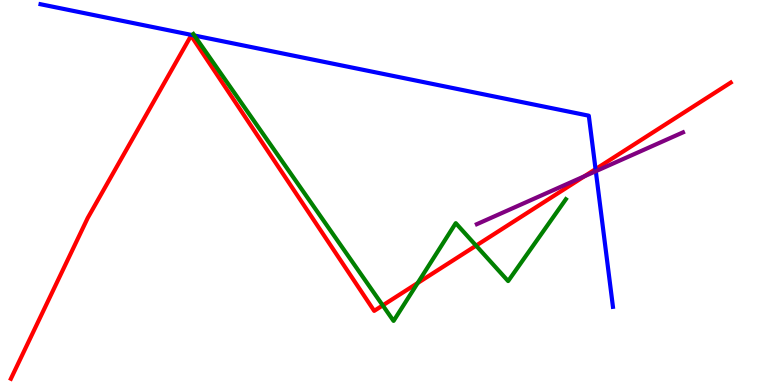[{'lines': ['blue', 'red'], 'intersections': [{'x': 7.68, 'y': 5.61}]}, {'lines': ['green', 'red'], 'intersections': [{'x': 4.94, 'y': 2.07}, {'x': 5.39, 'y': 2.65}, {'x': 6.14, 'y': 3.62}]}, {'lines': ['purple', 'red'], 'intersections': [{'x': 7.54, 'y': 5.42}]}, {'lines': ['blue', 'green'], 'intersections': [{'x': 2.51, 'y': 9.08}]}, {'lines': ['blue', 'purple'], 'intersections': [{'x': 7.69, 'y': 5.55}]}, {'lines': ['green', 'purple'], 'intersections': []}]